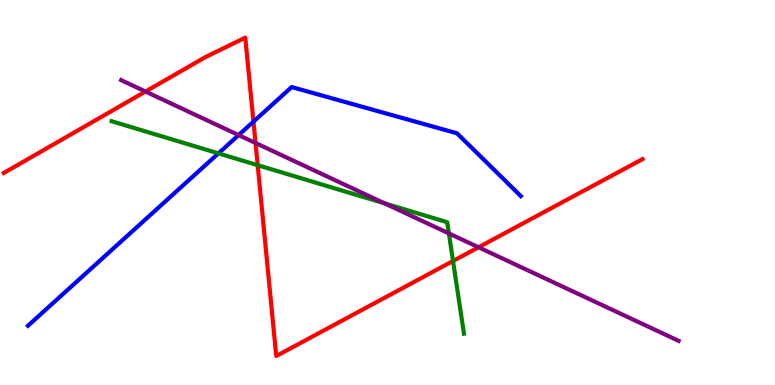[{'lines': ['blue', 'red'], 'intersections': [{'x': 3.27, 'y': 6.84}]}, {'lines': ['green', 'red'], 'intersections': [{'x': 3.32, 'y': 5.71}, {'x': 5.85, 'y': 3.22}]}, {'lines': ['purple', 'red'], 'intersections': [{'x': 1.88, 'y': 7.62}, {'x': 3.3, 'y': 6.29}, {'x': 6.17, 'y': 3.58}]}, {'lines': ['blue', 'green'], 'intersections': [{'x': 2.82, 'y': 6.02}]}, {'lines': ['blue', 'purple'], 'intersections': [{'x': 3.08, 'y': 6.49}]}, {'lines': ['green', 'purple'], 'intersections': [{'x': 4.96, 'y': 4.72}, {'x': 5.79, 'y': 3.94}]}]